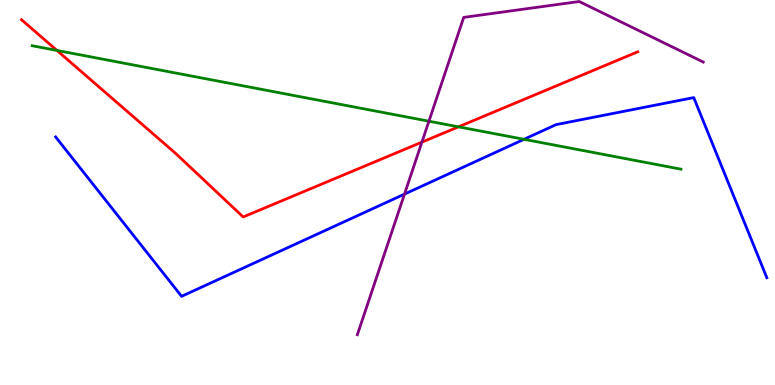[{'lines': ['blue', 'red'], 'intersections': []}, {'lines': ['green', 'red'], 'intersections': [{'x': 0.734, 'y': 8.69}, {'x': 5.92, 'y': 6.71}]}, {'lines': ['purple', 'red'], 'intersections': [{'x': 5.44, 'y': 6.31}]}, {'lines': ['blue', 'green'], 'intersections': [{'x': 6.76, 'y': 6.38}]}, {'lines': ['blue', 'purple'], 'intersections': [{'x': 5.22, 'y': 4.96}]}, {'lines': ['green', 'purple'], 'intersections': [{'x': 5.53, 'y': 6.85}]}]